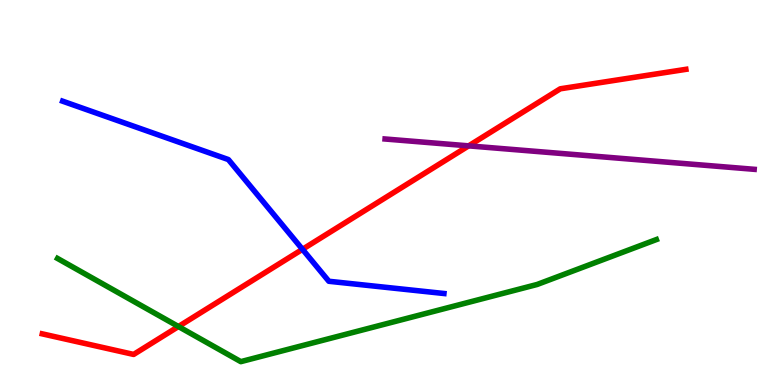[{'lines': ['blue', 'red'], 'intersections': [{'x': 3.9, 'y': 3.52}]}, {'lines': ['green', 'red'], 'intersections': [{'x': 2.3, 'y': 1.52}]}, {'lines': ['purple', 'red'], 'intersections': [{'x': 6.05, 'y': 6.21}]}, {'lines': ['blue', 'green'], 'intersections': []}, {'lines': ['blue', 'purple'], 'intersections': []}, {'lines': ['green', 'purple'], 'intersections': []}]